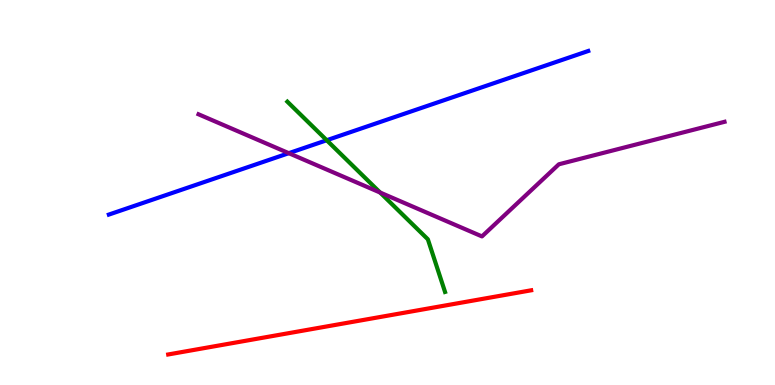[{'lines': ['blue', 'red'], 'intersections': []}, {'lines': ['green', 'red'], 'intersections': []}, {'lines': ['purple', 'red'], 'intersections': []}, {'lines': ['blue', 'green'], 'intersections': [{'x': 4.22, 'y': 6.36}]}, {'lines': ['blue', 'purple'], 'intersections': [{'x': 3.73, 'y': 6.02}]}, {'lines': ['green', 'purple'], 'intersections': [{'x': 4.9, 'y': 5.0}]}]